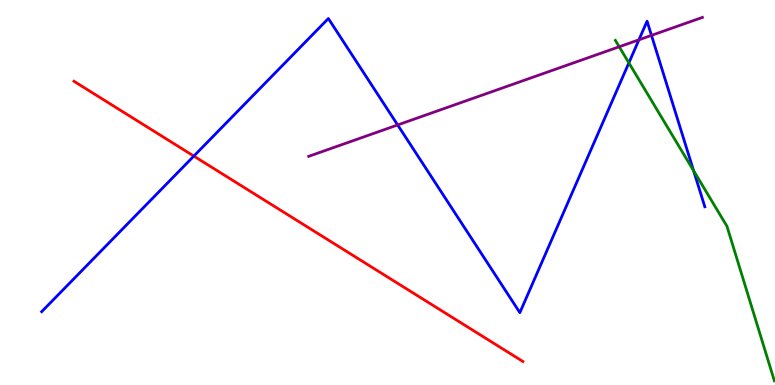[{'lines': ['blue', 'red'], 'intersections': [{'x': 2.5, 'y': 5.95}]}, {'lines': ['green', 'red'], 'intersections': []}, {'lines': ['purple', 'red'], 'intersections': []}, {'lines': ['blue', 'green'], 'intersections': [{'x': 8.11, 'y': 8.37}, {'x': 8.95, 'y': 5.57}]}, {'lines': ['blue', 'purple'], 'intersections': [{'x': 5.13, 'y': 6.75}, {'x': 8.24, 'y': 8.97}, {'x': 8.41, 'y': 9.08}]}, {'lines': ['green', 'purple'], 'intersections': [{'x': 7.99, 'y': 8.79}]}]